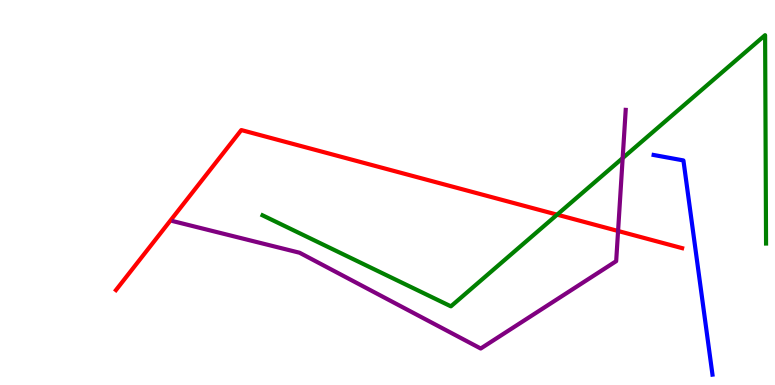[{'lines': ['blue', 'red'], 'intersections': []}, {'lines': ['green', 'red'], 'intersections': [{'x': 7.19, 'y': 4.42}]}, {'lines': ['purple', 'red'], 'intersections': [{'x': 7.98, 'y': 4.0}]}, {'lines': ['blue', 'green'], 'intersections': []}, {'lines': ['blue', 'purple'], 'intersections': []}, {'lines': ['green', 'purple'], 'intersections': [{'x': 8.03, 'y': 5.89}]}]